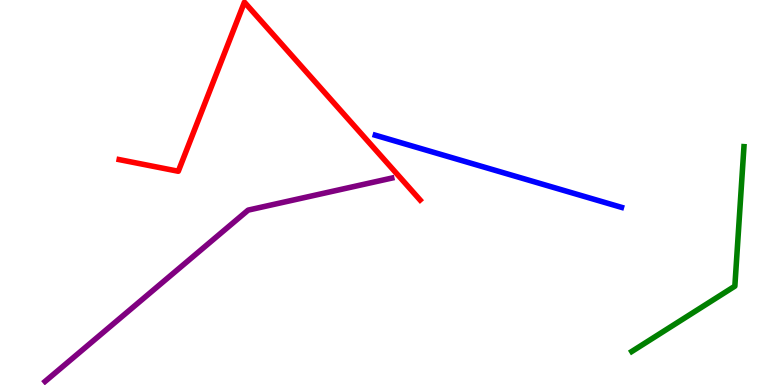[{'lines': ['blue', 'red'], 'intersections': []}, {'lines': ['green', 'red'], 'intersections': []}, {'lines': ['purple', 'red'], 'intersections': []}, {'lines': ['blue', 'green'], 'intersections': []}, {'lines': ['blue', 'purple'], 'intersections': []}, {'lines': ['green', 'purple'], 'intersections': []}]